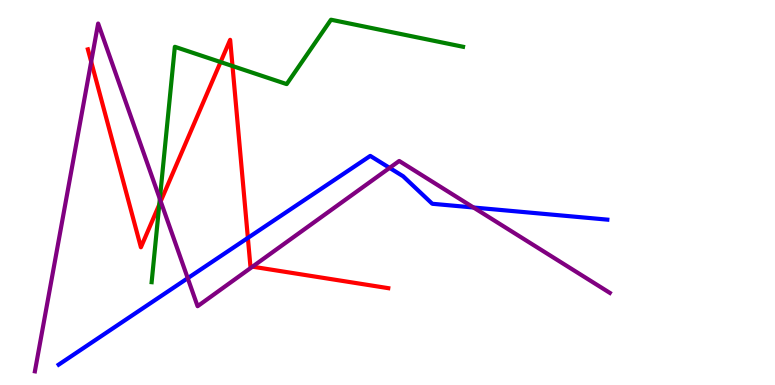[{'lines': ['blue', 'red'], 'intersections': [{'x': 3.2, 'y': 3.82}]}, {'lines': ['green', 'red'], 'intersections': [{'x': 2.06, 'y': 4.69}, {'x': 2.85, 'y': 8.39}, {'x': 3.0, 'y': 8.28}]}, {'lines': ['purple', 'red'], 'intersections': [{'x': 1.18, 'y': 8.4}, {'x': 2.07, 'y': 4.77}, {'x': 3.26, 'y': 3.07}]}, {'lines': ['blue', 'green'], 'intersections': []}, {'lines': ['blue', 'purple'], 'intersections': [{'x': 2.42, 'y': 2.77}, {'x': 5.03, 'y': 5.64}, {'x': 6.11, 'y': 4.61}]}, {'lines': ['green', 'purple'], 'intersections': [{'x': 2.06, 'y': 4.83}]}]